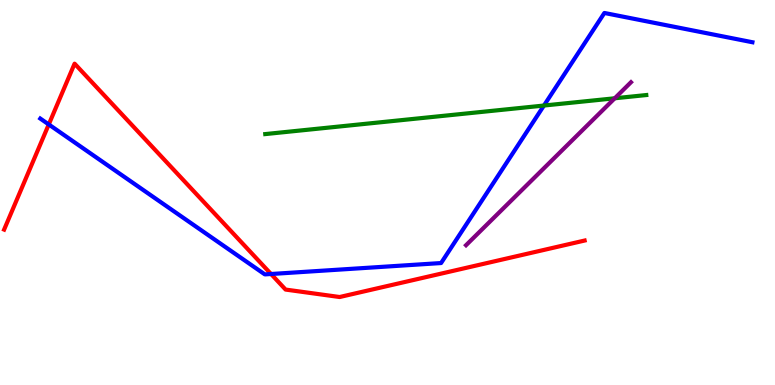[{'lines': ['blue', 'red'], 'intersections': [{'x': 0.629, 'y': 6.77}, {'x': 3.5, 'y': 2.88}]}, {'lines': ['green', 'red'], 'intersections': []}, {'lines': ['purple', 'red'], 'intersections': []}, {'lines': ['blue', 'green'], 'intersections': [{'x': 7.02, 'y': 7.26}]}, {'lines': ['blue', 'purple'], 'intersections': []}, {'lines': ['green', 'purple'], 'intersections': [{'x': 7.93, 'y': 7.45}]}]